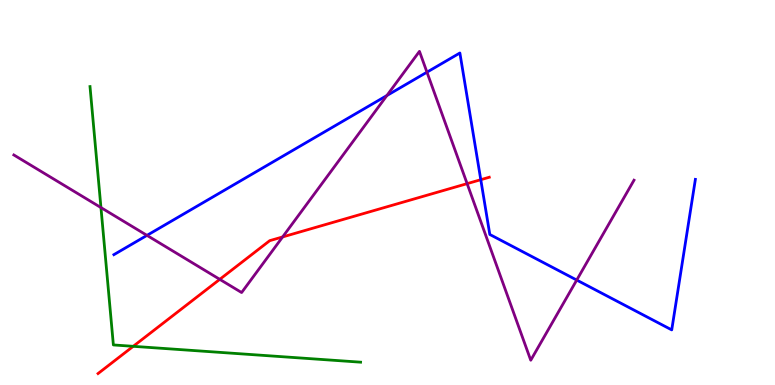[{'lines': ['blue', 'red'], 'intersections': [{'x': 6.2, 'y': 5.33}]}, {'lines': ['green', 'red'], 'intersections': [{'x': 1.72, 'y': 1.0}]}, {'lines': ['purple', 'red'], 'intersections': [{'x': 2.84, 'y': 2.74}, {'x': 3.65, 'y': 3.85}, {'x': 6.03, 'y': 5.23}]}, {'lines': ['blue', 'green'], 'intersections': []}, {'lines': ['blue', 'purple'], 'intersections': [{'x': 1.9, 'y': 3.89}, {'x': 4.99, 'y': 7.52}, {'x': 5.51, 'y': 8.13}, {'x': 7.44, 'y': 2.73}]}, {'lines': ['green', 'purple'], 'intersections': [{'x': 1.3, 'y': 4.61}]}]